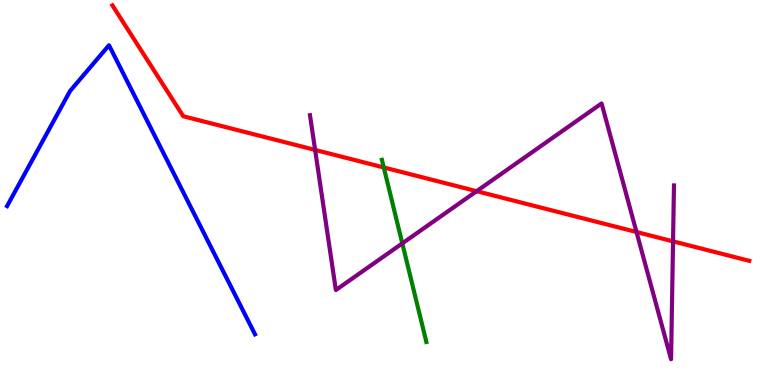[{'lines': ['blue', 'red'], 'intersections': []}, {'lines': ['green', 'red'], 'intersections': [{'x': 4.95, 'y': 5.65}]}, {'lines': ['purple', 'red'], 'intersections': [{'x': 4.07, 'y': 6.11}, {'x': 6.15, 'y': 5.03}, {'x': 8.21, 'y': 3.97}, {'x': 8.68, 'y': 3.73}]}, {'lines': ['blue', 'green'], 'intersections': []}, {'lines': ['blue', 'purple'], 'intersections': []}, {'lines': ['green', 'purple'], 'intersections': [{'x': 5.19, 'y': 3.68}]}]